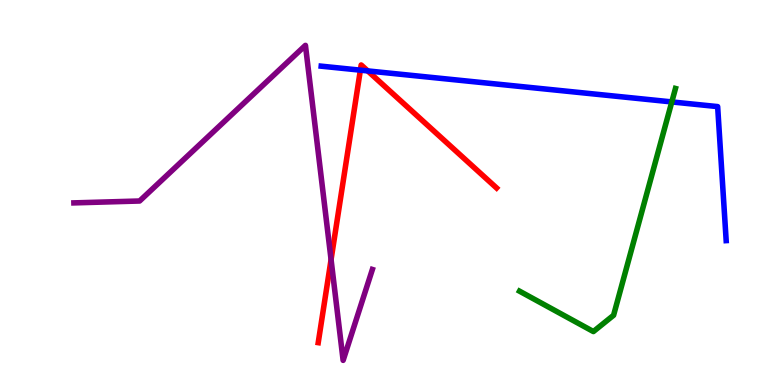[{'lines': ['blue', 'red'], 'intersections': [{'x': 4.65, 'y': 8.18}, {'x': 4.74, 'y': 8.16}]}, {'lines': ['green', 'red'], 'intersections': []}, {'lines': ['purple', 'red'], 'intersections': [{'x': 4.27, 'y': 3.26}]}, {'lines': ['blue', 'green'], 'intersections': [{'x': 8.67, 'y': 7.35}]}, {'lines': ['blue', 'purple'], 'intersections': []}, {'lines': ['green', 'purple'], 'intersections': []}]